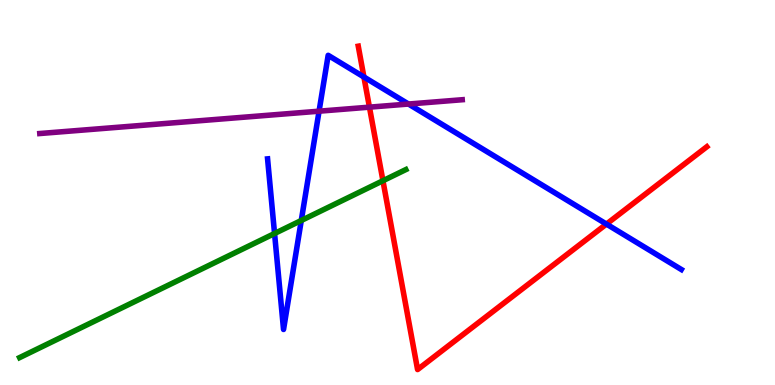[{'lines': ['blue', 'red'], 'intersections': [{'x': 4.7, 'y': 8.0}, {'x': 7.83, 'y': 4.18}]}, {'lines': ['green', 'red'], 'intersections': [{'x': 4.94, 'y': 5.31}]}, {'lines': ['purple', 'red'], 'intersections': [{'x': 4.77, 'y': 7.22}]}, {'lines': ['blue', 'green'], 'intersections': [{'x': 3.54, 'y': 3.94}, {'x': 3.89, 'y': 4.27}]}, {'lines': ['blue', 'purple'], 'intersections': [{'x': 4.12, 'y': 7.11}, {'x': 5.27, 'y': 7.3}]}, {'lines': ['green', 'purple'], 'intersections': []}]